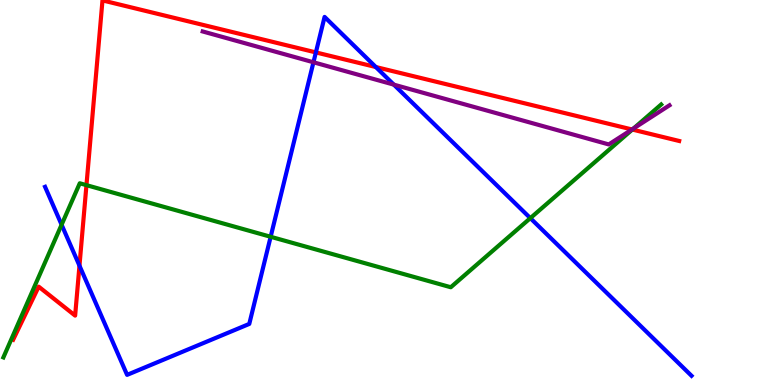[{'lines': ['blue', 'red'], 'intersections': [{'x': 1.03, 'y': 3.1}, {'x': 4.08, 'y': 8.64}, {'x': 4.85, 'y': 8.26}]}, {'lines': ['green', 'red'], 'intersections': [{'x': 1.12, 'y': 5.19}, {'x': 8.16, 'y': 6.63}]}, {'lines': ['purple', 'red'], 'intersections': [{'x': 8.15, 'y': 6.64}]}, {'lines': ['blue', 'green'], 'intersections': [{'x': 0.795, 'y': 4.16}, {'x': 3.49, 'y': 3.85}, {'x': 6.84, 'y': 4.33}]}, {'lines': ['blue', 'purple'], 'intersections': [{'x': 4.04, 'y': 8.38}, {'x': 5.08, 'y': 7.8}]}, {'lines': ['green', 'purple'], 'intersections': [{'x': 8.18, 'y': 6.67}]}]